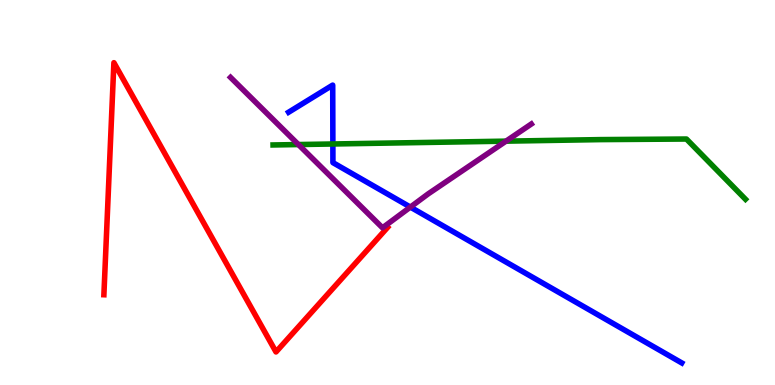[{'lines': ['blue', 'red'], 'intersections': []}, {'lines': ['green', 'red'], 'intersections': []}, {'lines': ['purple', 'red'], 'intersections': []}, {'lines': ['blue', 'green'], 'intersections': [{'x': 4.3, 'y': 6.26}]}, {'lines': ['blue', 'purple'], 'intersections': [{'x': 5.3, 'y': 4.62}]}, {'lines': ['green', 'purple'], 'intersections': [{'x': 3.85, 'y': 6.25}, {'x': 6.53, 'y': 6.33}]}]